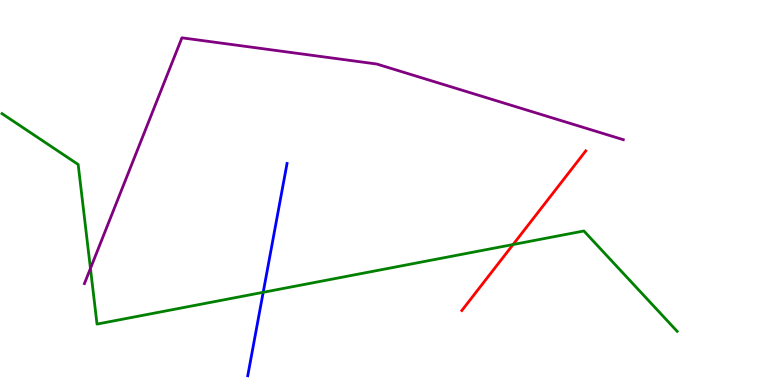[{'lines': ['blue', 'red'], 'intersections': []}, {'lines': ['green', 'red'], 'intersections': [{'x': 6.62, 'y': 3.65}]}, {'lines': ['purple', 'red'], 'intersections': []}, {'lines': ['blue', 'green'], 'intersections': [{'x': 3.4, 'y': 2.41}]}, {'lines': ['blue', 'purple'], 'intersections': []}, {'lines': ['green', 'purple'], 'intersections': [{'x': 1.17, 'y': 3.03}]}]